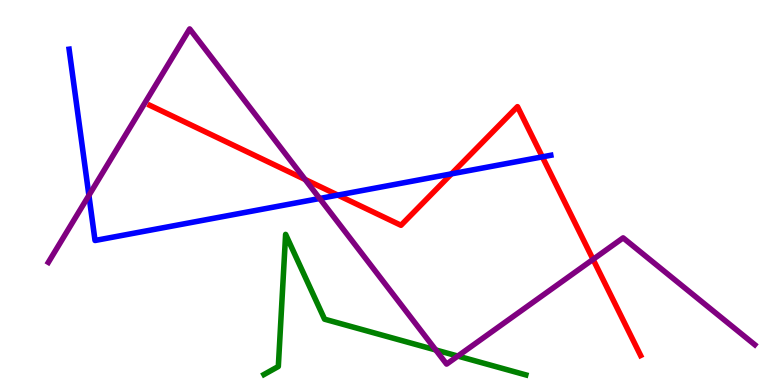[{'lines': ['blue', 'red'], 'intersections': [{'x': 4.36, 'y': 4.93}, {'x': 5.83, 'y': 5.48}, {'x': 7.0, 'y': 5.93}]}, {'lines': ['green', 'red'], 'intersections': []}, {'lines': ['purple', 'red'], 'intersections': [{'x': 3.94, 'y': 5.34}, {'x': 7.65, 'y': 3.26}]}, {'lines': ['blue', 'green'], 'intersections': []}, {'lines': ['blue', 'purple'], 'intersections': [{'x': 1.15, 'y': 4.93}, {'x': 4.12, 'y': 4.84}]}, {'lines': ['green', 'purple'], 'intersections': [{'x': 5.62, 'y': 0.91}, {'x': 5.91, 'y': 0.751}]}]